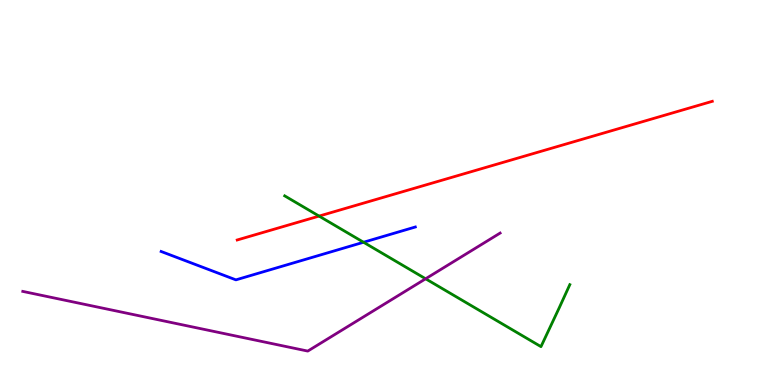[{'lines': ['blue', 'red'], 'intersections': []}, {'lines': ['green', 'red'], 'intersections': [{'x': 4.12, 'y': 4.39}]}, {'lines': ['purple', 'red'], 'intersections': []}, {'lines': ['blue', 'green'], 'intersections': [{'x': 4.69, 'y': 3.71}]}, {'lines': ['blue', 'purple'], 'intersections': []}, {'lines': ['green', 'purple'], 'intersections': [{'x': 5.49, 'y': 2.76}]}]